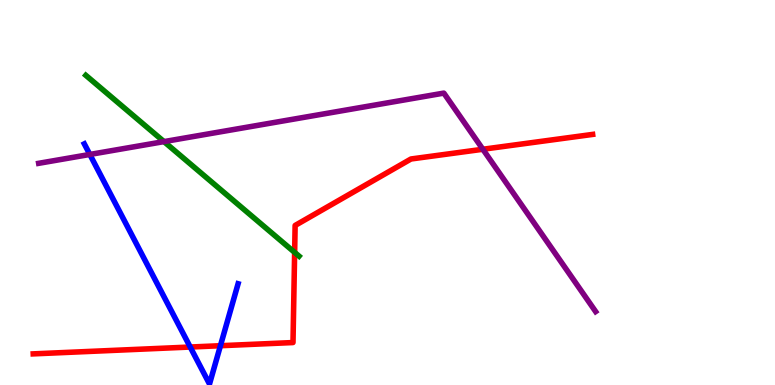[{'lines': ['blue', 'red'], 'intersections': [{'x': 2.45, 'y': 0.986}, {'x': 2.84, 'y': 1.02}]}, {'lines': ['green', 'red'], 'intersections': [{'x': 3.8, 'y': 3.44}]}, {'lines': ['purple', 'red'], 'intersections': [{'x': 6.23, 'y': 6.12}]}, {'lines': ['blue', 'green'], 'intersections': []}, {'lines': ['blue', 'purple'], 'intersections': [{'x': 1.16, 'y': 5.99}]}, {'lines': ['green', 'purple'], 'intersections': [{'x': 2.12, 'y': 6.32}]}]